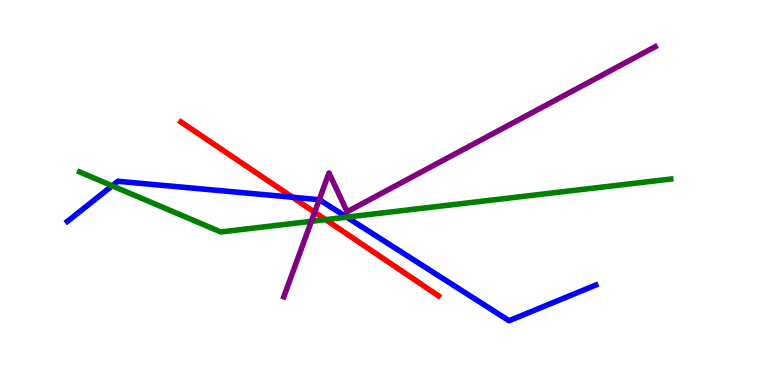[{'lines': ['blue', 'red'], 'intersections': [{'x': 3.77, 'y': 4.88}]}, {'lines': ['green', 'red'], 'intersections': [{'x': 4.2, 'y': 4.3}]}, {'lines': ['purple', 'red'], 'intersections': [{'x': 4.06, 'y': 4.49}]}, {'lines': ['blue', 'green'], 'intersections': [{'x': 1.45, 'y': 5.17}, {'x': 4.47, 'y': 4.36}]}, {'lines': ['blue', 'purple'], 'intersections': [{'x': 4.12, 'y': 4.81}]}, {'lines': ['green', 'purple'], 'intersections': [{'x': 4.02, 'y': 4.25}]}]